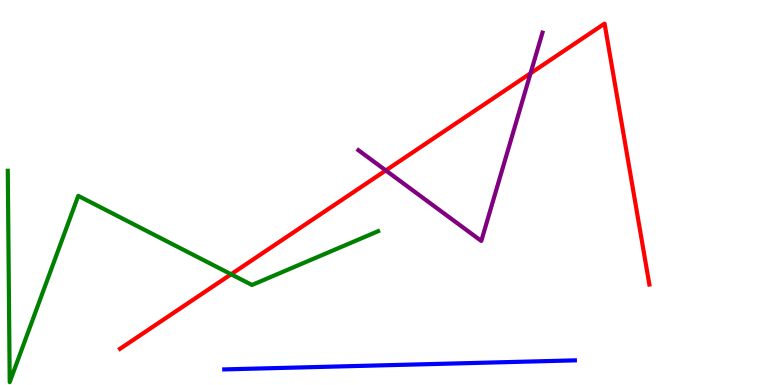[{'lines': ['blue', 'red'], 'intersections': []}, {'lines': ['green', 'red'], 'intersections': [{'x': 2.98, 'y': 2.88}]}, {'lines': ['purple', 'red'], 'intersections': [{'x': 4.98, 'y': 5.57}, {'x': 6.85, 'y': 8.1}]}, {'lines': ['blue', 'green'], 'intersections': []}, {'lines': ['blue', 'purple'], 'intersections': []}, {'lines': ['green', 'purple'], 'intersections': []}]